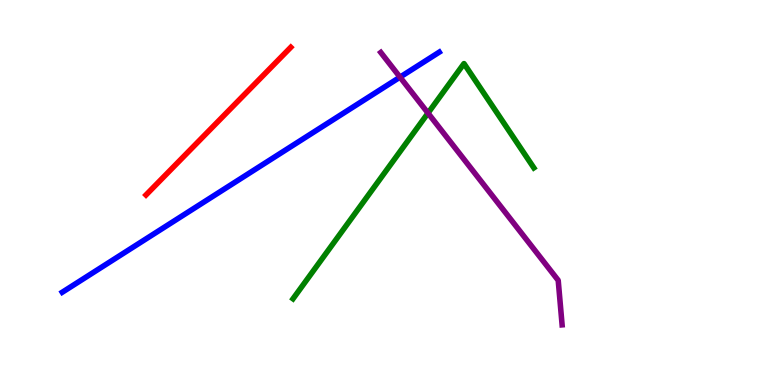[{'lines': ['blue', 'red'], 'intersections': []}, {'lines': ['green', 'red'], 'intersections': []}, {'lines': ['purple', 'red'], 'intersections': []}, {'lines': ['blue', 'green'], 'intersections': []}, {'lines': ['blue', 'purple'], 'intersections': [{'x': 5.16, 'y': 8.0}]}, {'lines': ['green', 'purple'], 'intersections': [{'x': 5.52, 'y': 7.06}]}]